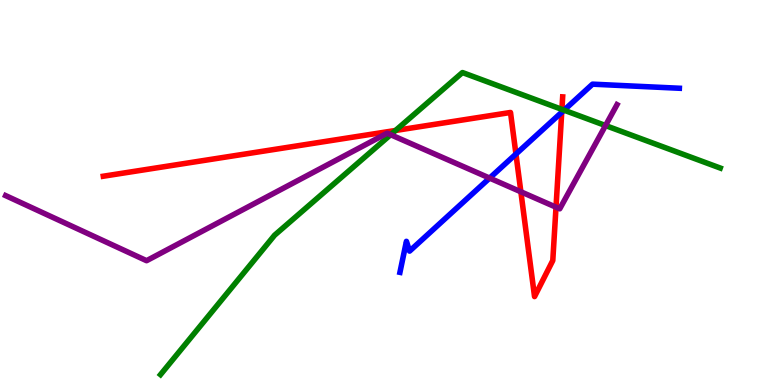[{'lines': ['blue', 'red'], 'intersections': [{'x': 6.66, 'y': 6.0}, {'x': 7.25, 'y': 7.08}]}, {'lines': ['green', 'red'], 'intersections': [{'x': 5.1, 'y': 6.61}, {'x': 7.25, 'y': 7.16}]}, {'lines': ['purple', 'red'], 'intersections': [{'x': 6.72, 'y': 5.02}, {'x': 7.17, 'y': 4.62}]}, {'lines': ['blue', 'green'], 'intersections': [{'x': 7.28, 'y': 7.14}]}, {'lines': ['blue', 'purple'], 'intersections': [{'x': 6.32, 'y': 5.37}]}, {'lines': ['green', 'purple'], 'intersections': [{'x': 5.04, 'y': 6.5}, {'x': 7.81, 'y': 6.74}]}]